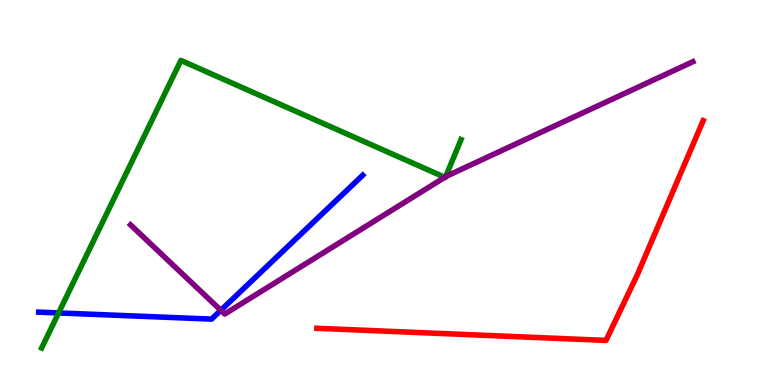[{'lines': ['blue', 'red'], 'intersections': []}, {'lines': ['green', 'red'], 'intersections': []}, {'lines': ['purple', 'red'], 'intersections': []}, {'lines': ['blue', 'green'], 'intersections': [{'x': 0.756, 'y': 1.87}]}, {'lines': ['blue', 'purple'], 'intersections': [{'x': 2.85, 'y': 1.94}]}, {'lines': ['green', 'purple'], 'intersections': [{'x': 5.74, 'y': 5.39}, {'x': 5.75, 'y': 5.41}]}]